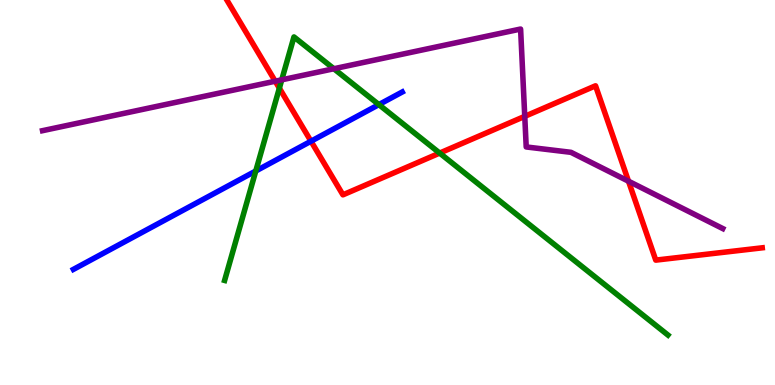[{'lines': ['blue', 'red'], 'intersections': [{'x': 4.01, 'y': 6.33}]}, {'lines': ['green', 'red'], 'intersections': [{'x': 3.6, 'y': 7.71}, {'x': 5.67, 'y': 6.02}]}, {'lines': ['purple', 'red'], 'intersections': [{'x': 3.55, 'y': 7.89}, {'x': 6.77, 'y': 6.98}, {'x': 8.11, 'y': 5.29}]}, {'lines': ['blue', 'green'], 'intersections': [{'x': 3.3, 'y': 5.56}, {'x': 4.89, 'y': 7.28}]}, {'lines': ['blue', 'purple'], 'intersections': []}, {'lines': ['green', 'purple'], 'intersections': [{'x': 3.64, 'y': 7.93}, {'x': 4.31, 'y': 8.21}]}]